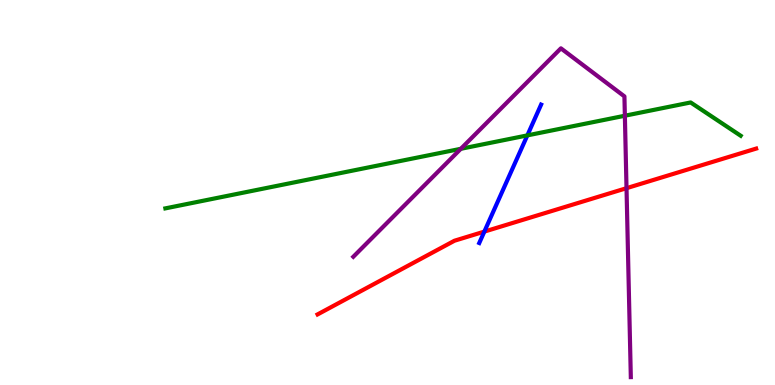[{'lines': ['blue', 'red'], 'intersections': [{'x': 6.25, 'y': 3.98}]}, {'lines': ['green', 'red'], 'intersections': []}, {'lines': ['purple', 'red'], 'intersections': [{'x': 8.08, 'y': 5.11}]}, {'lines': ['blue', 'green'], 'intersections': [{'x': 6.8, 'y': 6.48}]}, {'lines': ['blue', 'purple'], 'intersections': []}, {'lines': ['green', 'purple'], 'intersections': [{'x': 5.95, 'y': 6.14}, {'x': 8.06, 'y': 6.99}]}]